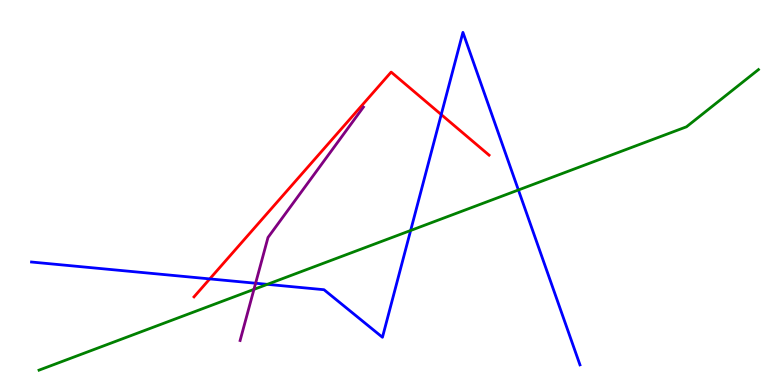[{'lines': ['blue', 'red'], 'intersections': [{'x': 2.71, 'y': 2.76}, {'x': 5.69, 'y': 7.02}]}, {'lines': ['green', 'red'], 'intersections': []}, {'lines': ['purple', 'red'], 'intersections': []}, {'lines': ['blue', 'green'], 'intersections': [{'x': 3.45, 'y': 2.61}, {'x': 5.3, 'y': 4.01}, {'x': 6.69, 'y': 5.07}]}, {'lines': ['blue', 'purple'], 'intersections': [{'x': 3.3, 'y': 2.64}]}, {'lines': ['green', 'purple'], 'intersections': [{'x': 3.28, 'y': 2.48}]}]